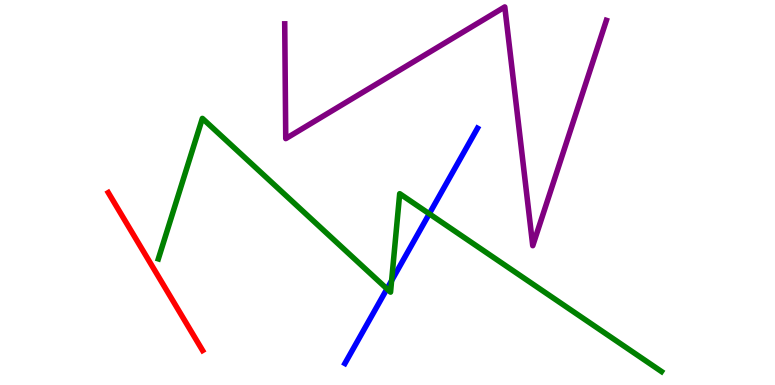[{'lines': ['blue', 'red'], 'intersections': []}, {'lines': ['green', 'red'], 'intersections': []}, {'lines': ['purple', 'red'], 'intersections': []}, {'lines': ['blue', 'green'], 'intersections': [{'x': 4.99, 'y': 2.5}, {'x': 5.05, 'y': 2.71}, {'x': 5.54, 'y': 4.45}]}, {'lines': ['blue', 'purple'], 'intersections': []}, {'lines': ['green', 'purple'], 'intersections': []}]